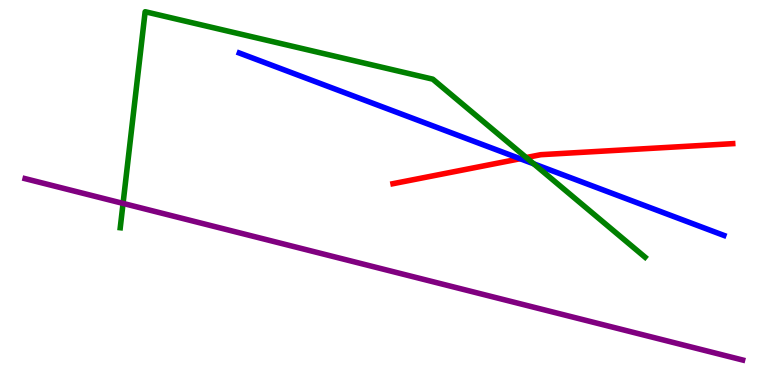[{'lines': ['blue', 'red'], 'intersections': [{'x': 6.71, 'y': 5.88}]}, {'lines': ['green', 'red'], 'intersections': [{'x': 6.79, 'y': 5.91}]}, {'lines': ['purple', 'red'], 'intersections': []}, {'lines': ['blue', 'green'], 'intersections': [{'x': 6.89, 'y': 5.74}]}, {'lines': ['blue', 'purple'], 'intersections': []}, {'lines': ['green', 'purple'], 'intersections': [{'x': 1.59, 'y': 4.72}]}]